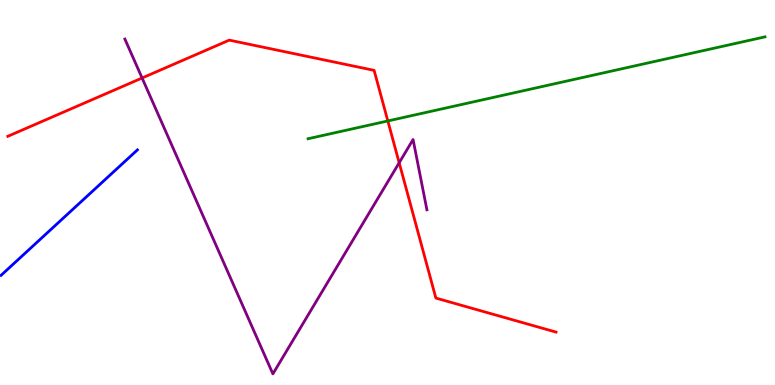[{'lines': ['blue', 'red'], 'intersections': []}, {'lines': ['green', 'red'], 'intersections': [{'x': 5.0, 'y': 6.86}]}, {'lines': ['purple', 'red'], 'intersections': [{'x': 1.83, 'y': 7.97}, {'x': 5.15, 'y': 5.77}]}, {'lines': ['blue', 'green'], 'intersections': []}, {'lines': ['blue', 'purple'], 'intersections': []}, {'lines': ['green', 'purple'], 'intersections': []}]